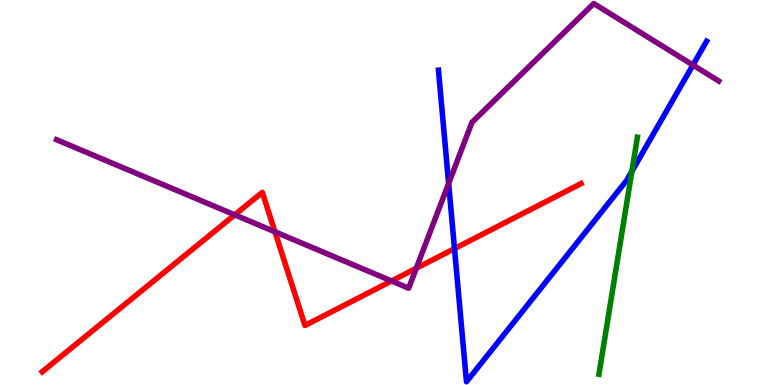[{'lines': ['blue', 'red'], 'intersections': [{'x': 5.86, 'y': 3.54}]}, {'lines': ['green', 'red'], 'intersections': []}, {'lines': ['purple', 'red'], 'intersections': [{'x': 3.03, 'y': 4.42}, {'x': 3.55, 'y': 3.98}, {'x': 5.05, 'y': 2.7}, {'x': 5.37, 'y': 3.03}]}, {'lines': ['blue', 'green'], 'intersections': [{'x': 8.15, 'y': 5.55}]}, {'lines': ['blue', 'purple'], 'intersections': [{'x': 5.79, 'y': 5.23}, {'x': 8.94, 'y': 8.31}]}, {'lines': ['green', 'purple'], 'intersections': []}]